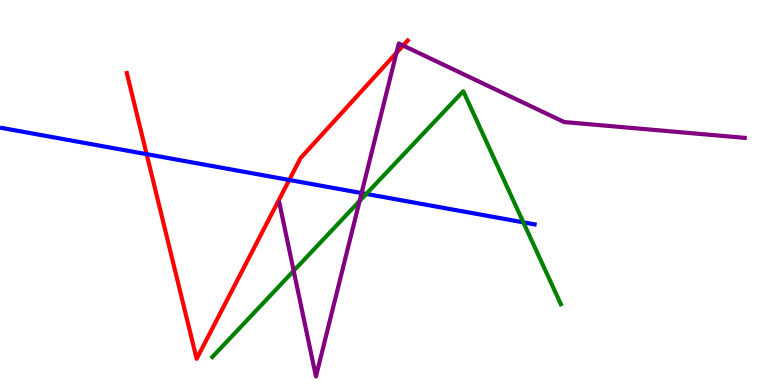[{'lines': ['blue', 'red'], 'intersections': [{'x': 1.89, 'y': 6.0}, {'x': 3.73, 'y': 5.33}]}, {'lines': ['green', 'red'], 'intersections': []}, {'lines': ['purple', 'red'], 'intersections': [{'x': 5.12, 'y': 8.63}, {'x': 5.2, 'y': 8.82}]}, {'lines': ['blue', 'green'], 'intersections': [{'x': 4.73, 'y': 4.96}, {'x': 6.75, 'y': 4.22}]}, {'lines': ['blue', 'purple'], 'intersections': [{'x': 4.67, 'y': 4.99}]}, {'lines': ['green', 'purple'], 'intersections': [{'x': 3.79, 'y': 2.97}, {'x': 4.64, 'y': 4.78}]}]